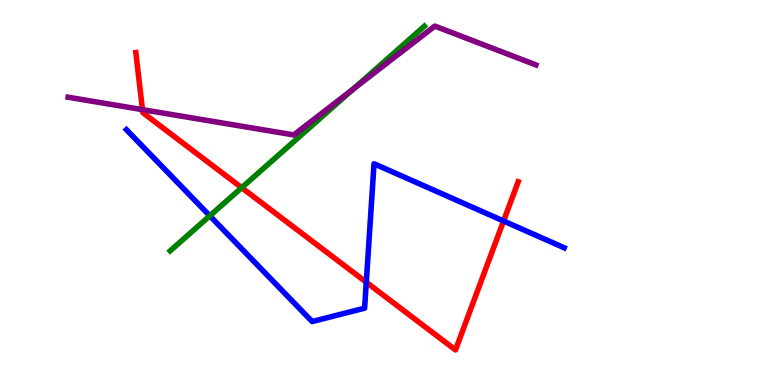[{'lines': ['blue', 'red'], 'intersections': [{'x': 4.73, 'y': 2.67}, {'x': 6.5, 'y': 4.26}]}, {'lines': ['green', 'red'], 'intersections': [{'x': 3.12, 'y': 5.13}]}, {'lines': ['purple', 'red'], 'intersections': [{'x': 1.84, 'y': 7.15}]}, {'lines': ['blue', 'green'], 'intersections': [{'x': 2.71, 'y': 4.39}]}, {'lines': ['blue', 'purple'], 'intersections': []}, {'lines': ['green', 'purple'], 'intersections': [{'x': 4.56, 'y': 7.69}]}]